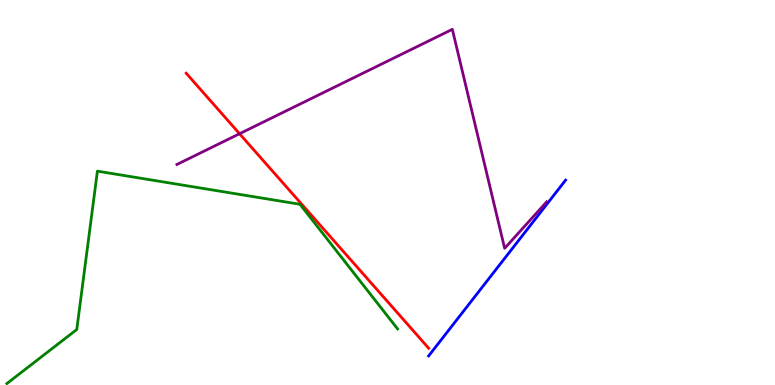[{'lines': ['blue', 'red'], 'intersections': []}, {'lines': ['green', 'red'], 'intersections': []}, {'lines': ['purple', 'red'], 'intersections': [{'x': 3.09, 'y': 6.53}]}, {'lines': ['blue', 'green'], 'intersections': []}, {'lines': ['blue', 'purple'], 'intersections': []}, {'lines': ['green', 'purple'], 'intersections': []}]